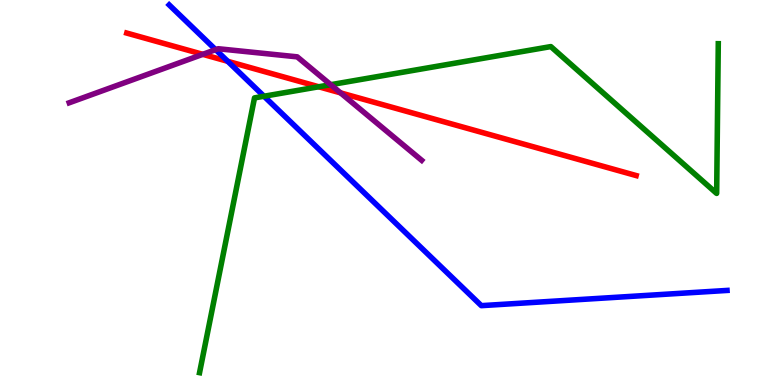[{'lines': ['blue', 'red'], 'intersections': [{'x': 2.94, 'y': 8.41}]}, {'lines': ['green', 'red'], 'intersections': [{'x': 4.11, 'y': 7.75}]}, {'lines': ['purple', 'red'], 'intersections': [{'x': 2.62, 'y': 8.59}, {'x': 4.39, 'y': 7.59}]}, {'lines': ['blue', 'green'], 'intersections': [{'x': 3.41, 'y': 7.5}]}, {'lines': ['blue', 'purple'], 'intersections': [{'x': 2.78, 'y': 8.71}]}, {'lines': ['green', 'purple'], 'intersections': [{'x': 4.27, 'y': 7.8}]}]